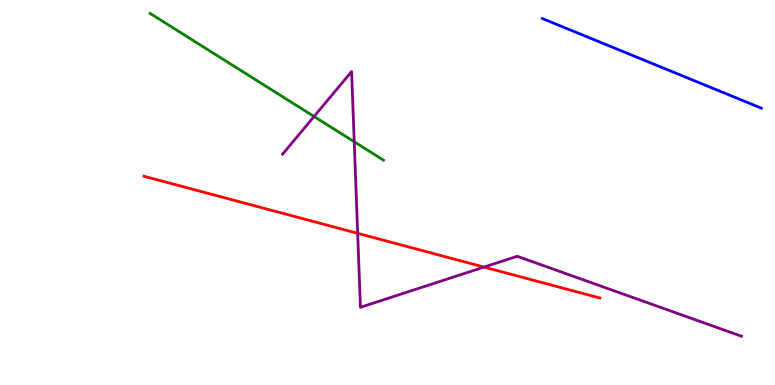[{'lines': ['blue', 'red'], 'intersections': []}, {'lines': ['green', 'red'], 'intersections': []}, {'lines': ['purple', 'red'], 'intersections': [{'x': 4.62, 'y': 3.94}, {'x': 6.25, 'y': 3.06}]}, {'lines': ['blue', 'green'], 'intersections': []}, {'lines': ['blue', 'purple'], 'intersections': []}, {'lines': ['green', 'purple'], 'intersections': [{'x': 4.05, 'y': 6.97}, {'x': 4.57, 'y': 6.32}]}]